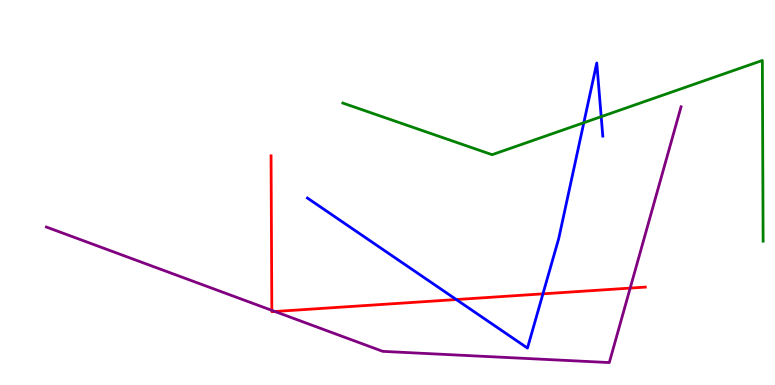[{'lines': ['blue', 'red'], 'intersections': [{'x': 5.89, 'y': 2.22}, {'x': 7.01, 'y': 2.37}]}, {'lines': ['green', 'red'], 'intersections': []}, {'lines': ['purple', 'red'], 'intersections': [{'x': 3.51, 'y': 1.94}, {'x': 3.55, 'y': 1.91}, {'x': 8.13, 'y': 2.52}]}, {'lines': ['blue', 'green'], 'intersections': [{'x': 7.53, 'y': 6.81}, {'x': 7.76, 'y': 6.97}]}, {'lines': ['blue', 'purple'], 'intersections': []}, {'lines': ['green', 'purple'], 'intersections': []}]